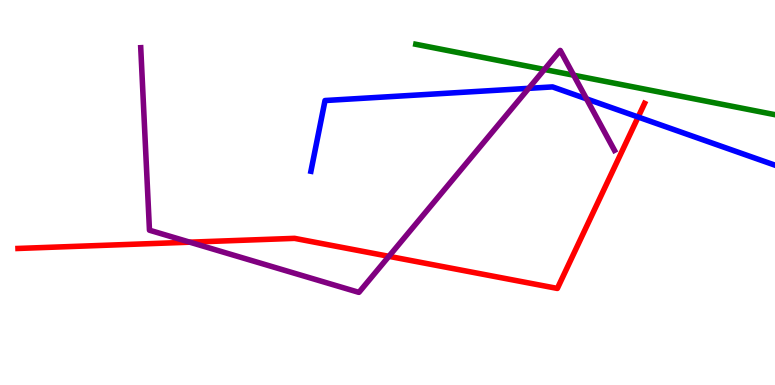[{'lines': ['blue', 'red'], 'intersections': [{'x': 8.23, 'y': 6.96}]}, {'lines': ['green', 'red'], 'intersections': []}, {'lines': ['purple', 'red'], 'intersections': [{'x': 2.45, 'y': 3.71}, {'x': 5.02, 'y': 3.34}]}, {'lines': ['blue', 'green'], 'intersections': []}, {'lines': ['blue', 'purple'], 'intersections': [{'x': 6.82, 'y': 7.71}, {'x': 7.57, 'y': 7.43}]}, {'lines': ['green', 'purple'], 'intersections': [{'x': 7.02, 'y': 8.2}, {'x': 7.4, 'y': 8.05}]}]